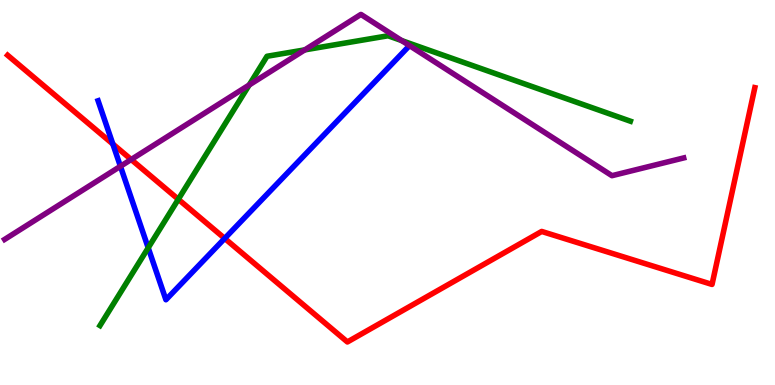[{'lines': ['blue', 'red'], 'intersections': [{'x': 1.46, 'y': 6.26}, {'x': 2.9, 'y': 3.81}]}, {'lines': ['green', 'red'], 'intersections': [{'x': 2.3, 'y': 4.82}]}, {'lines': ['purple', 'red'], 'intersections': [{'x': 1.69, 'y': 5.86}]}, {'lines': ['blue', 'green'], 'intersections': [{'x': 1.91, 'y': 3.56}]}, {'lines': ['blue', 'purple'], 'intersections': [{'x': 1.55, 'y': 5.68}]}, {'lines': ['green', 'purple'], 'intersections': [{'x': 3.22, 'y': 7.79}, {'x': 3.93, 'y': 8.7}, {'x': 5.18, 'y': 8.95}]}]